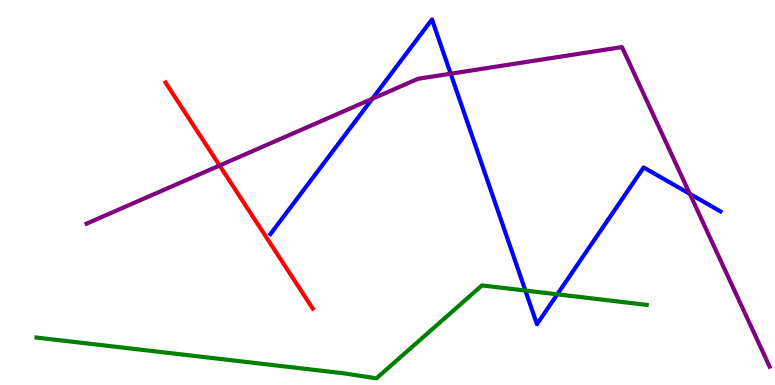[{'lines': ['blue', 'red'], 'intersections': []}, {'lines': ['green', 'red'], 'intersections': []}, {'lines': ['purple', 'red'], 'intersections': [{'x': 2.83, 'y': 5.7}]}, {'lines': ['blue', 'green'], 'intersections': [{'x': 6.78, 'y': 2.45}, {'x': 7.19, 'y': 2.36}]}, {'lines': ['blue', 'purple'], 'intersections': [{'x': 4.8, 'y': 7.43}, {'x': 5.82, 'y': 8.09}, {'x': 8.9, 'y': 4.96}]}, {'lines': ['green', 'purple'], 'intersections': []}]